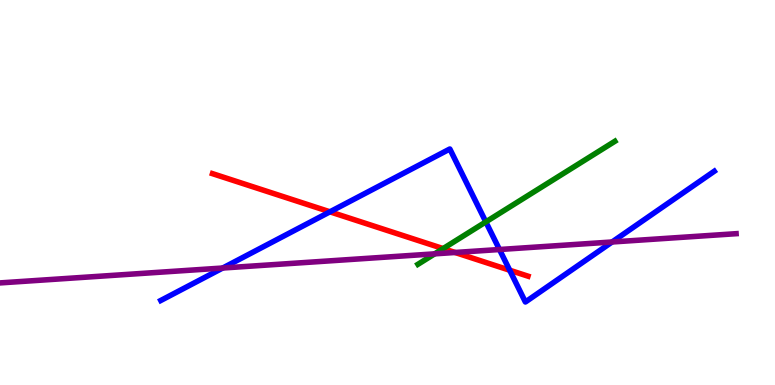[{'lines': ['blue', 'red'], 'intersections': [{'x': 4.26, 'y': 4.5}, {'x': 6.58, 'y': 2.98}]}, {'lines': ['green', 'red'], 'intersections': [{'x': 5.72, 'y': 3.54}]}, {'lines': ['purple', 'red'], 'intersections': [{'x': 5.87, 'y': 3.44}]}, {'lines': ['blue', 'green'], 'intersections': [{'x': 6.27, 'y': 4.24}]}, {'lines': ['blue', 'purple'], 'intersections': [{'x': 2.87, 'y': 3.04}, {'x': 6.44, 'y': 3.52}, {'x': 7.9, 'y': 3.71}]}, {'lines': ['green', 'purple'], 'intersections': [{'x': 5.61, 'y': 3.41}]}]